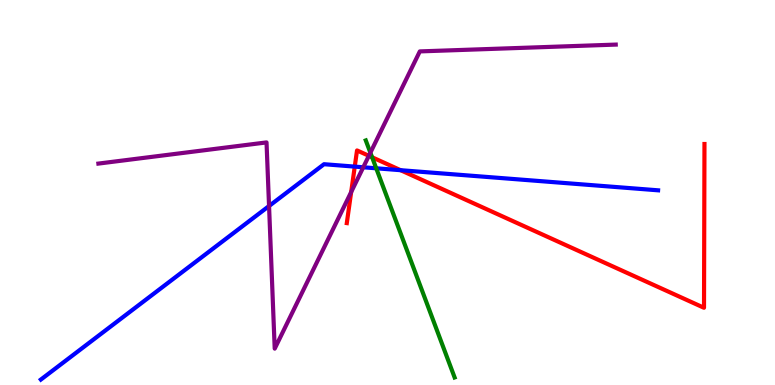[{'lines': ['blue', 'red'], 'intersections': [{'x': 4.58, 'y': 5.67}, {'x': 5.17, 'y': 5.58}]}, {'lines': ['green', 'red'], 'intersections': [{'x': 4.8, 'y': 5.92}]}, {'lines': ['purple', 'red'], 'intersections': [{'x': 4.53, 'y': 5.01}, {'x': 4.76, 'y': 5.95}]}, {'lines': ['blue', 'green'], 'intersections': [{'x': 4.85, 'y': 5.63}]}, {'lines': ['blue', 'purple'], 'intersections': [{'x': 3.47, 'y': 4.65}, {'x': 4.69, 'y': 5.66}]}, {'lines': ['green', 'purple'], 'intersections': [{'x': 4.78, 'y': 6.03}]}]